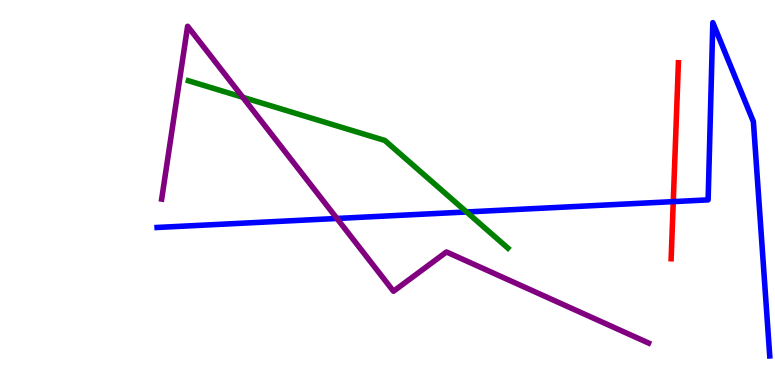[{'lines': ['blue', 'red'], 'intersections': [{'x': 8.69, 'y': 4.76}]}, {'lines': ['green', 'red'], 'intersections': []}, {'lines': ['purple', 'red'], 'intersections': []}, {'lines': ['blue', 'green'], 'intersections': [{'x': 6.02, 'y': 4.49}]}, {'lines': ['blue', 'purple'], 'intersections': [{'x': 4.35, 'y': 4.33}]}, {'lines': ['green', 'purple'], 'intersections': [{'x': 3.13, 'y': 7.47}]}]